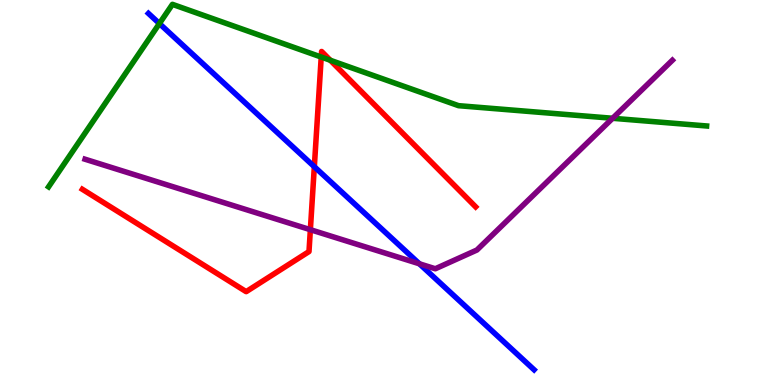[{'lines': ['blue', 'red'], 'intersections': [{'x': 4.06, 'y': 5.67}]}, {'lines': ['green', 'red'], 'intersections': [{'x': 4.14, 'y': 8.52}, {'x': 4.26, 'y': 8.43}]}, {'lines': ['purple', 'red'], 'intersections': [{'x': 4.0, 'y': 4.03}]}, {'lines': ['blue', 'green'], 'intersections': [{'x': 2.06, 'y': 9.39}]}, {'lines': ['blue', 'purple'], 'intersections': [{'x': 5.41, 'y': 3.15}]}, {'lines': ['green', 'purple'], 'intersections': [{'x': 7.9, 'y': 6.93}]}]